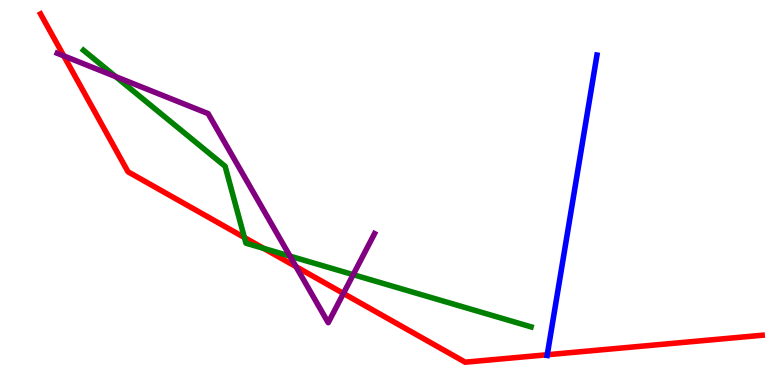[{'lines': ['blue', 'red'], 'intersections': [{'x': 7.06, 'y': 0.786}]}, {'lines': ['green', 'red'], 'intersections': [{'x': 3.15, 'y': 3.83}, {'x': 3.4, 'y': 3.55}]}, {'lines': ['purple', 'red'], 'intersections': [{'x': 0.823, 'y': 8.55}, {'x': 3.82, 'y': 3.07}, {'x': 4.43, 'y': 2.38}]}, {'lines': ['blue', 'green'], 'intersections': []}, {'lines': ['blue', 'purple'], 'intersections': []}, {'lines': ['green', 'purple'], 'intersections': [{'x': 1.49, 'y': 8.01}, {'x': 3.74, 'y': 3.35}, {'x': 4.56, 'y': 2.87}]}]